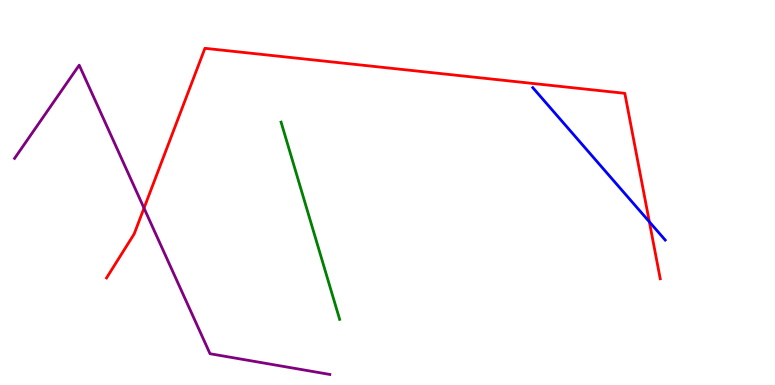[{'lines': ['blue', 'red'], 'intersections': [{'x': 8.38, 'y': 4.24}]}, {'lines': ['green', 'red'], 'intersections': []}, {'lines': ['purple', 'red'], 'intersections': [{'x': 1.86, 'y': 4.59}]}, {'lines': ['blue', 'green'], 'intersections': []}, {'lines': ['blue', 'purple'], 'intersections': []}, {'lines': ['green', 'purple'], 'intersections': []}]